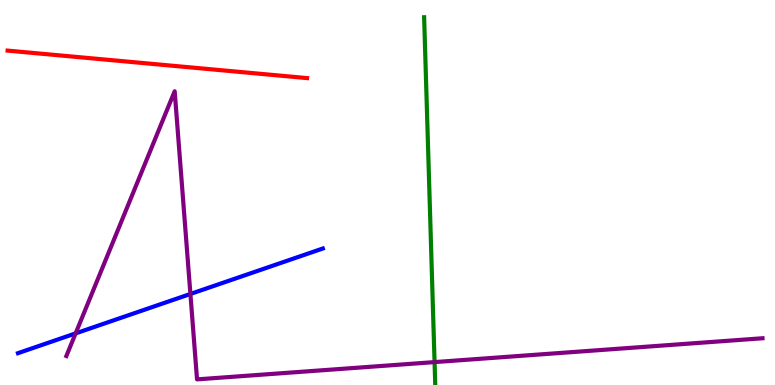[{'lines': ['blue', 'red'], 'intersections': []}, {'lines': ['green', 'red'], 'intersections': []}, {'lines': ['purple', 'red'], 'intersections': []}, {'lines': ['blue', 'green'], 'intersections': []}, {'lines': ['blue', 'purple'], 'intersections': [{'x': 0.976, 'y': 1.34}, {'x': 2.46, 'y': 2.36}]}, {'lines': ['green', 'purple'], 'intersections': [{'x': 5.61, 'y': 0.595}]}]